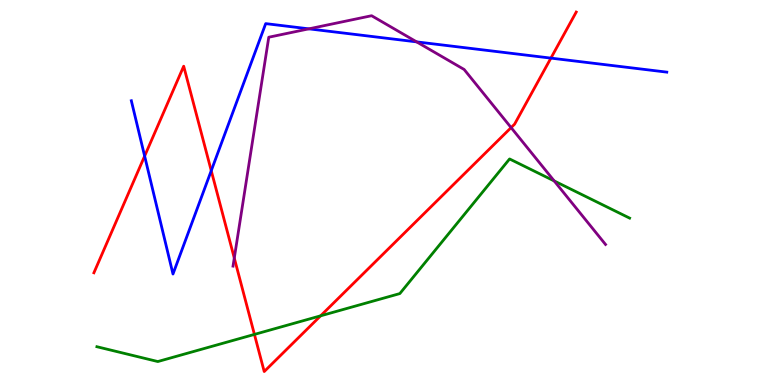[{'lines': ['blue', 'red'], 'intersections': [{'x': 1.87, 'y': 5.95}, {'x': 2.73, 'y': 5.57}, {'x': 7.11, 'y': 8.49}]}, {'lines': ['green', 'red'], 'intersections': [{'x': 3.28, 'y': 1.31}, {'x': 4.14, 'y': 1.8}]}, {'lines': ['purple', 'red'], 'intersections': [{'x': 3.02, 'y': 3.3}, {'x': 6.59, 'y': 6.69}]}, {'lines': ['blue', 'green'], 'intersections': []}, {'lines': ['blue', 'purple'], 'intersections': [{'x': 3.99, 'y': 9.25}, {'x': 5.38, 'y': 8.91}]}, {'lines': ['green', 'purple'], 'intersections': [{'x': 7.15, 'y': 5.3}]}]